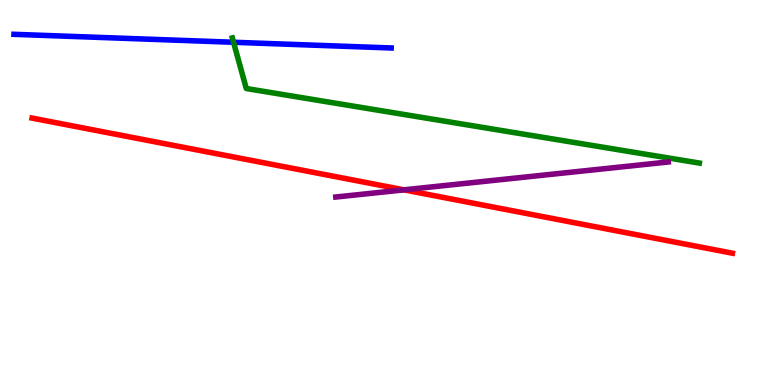[{'lines': ['blue', 'red'], 'intersections': []}, {'lines': ['green', 'red'], 'intersections': []}, {'lines': ['purple', 'red'], 'intersections': [{'x': 5.21, 'y': 5.07}]}, {'lines': ['blue', 'green'], 'intersections': [{'x': 3.01, 'y': 8.9}]}, {'lines': ['blue', 'purple'], 'intersections': []}, {'lines': ['green', 'purple'], 'intersections': []}]